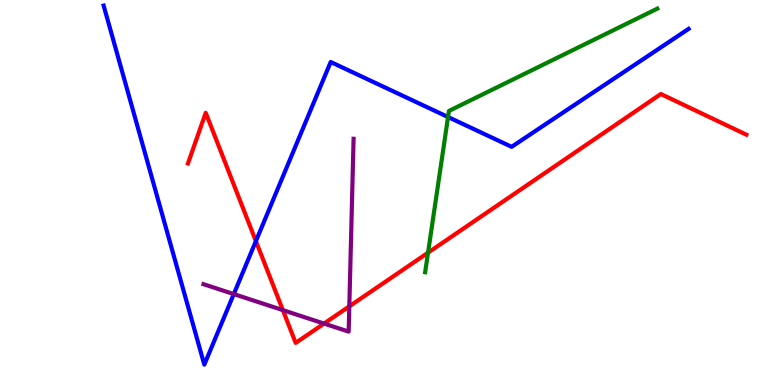[{'lines': ['blue', 'red'], 'intersections': [{'x': 3.3, 'y': 3.74}]}, {'lines': ['green', 'red'], 'intersections': [{'x': 5.52, 'y': 3.44}]}, {'lines': ['purple', 'red'], 'intersections': [{'x': 3.65, 'y': 1.94}, {'x': 4.18, 'y': 1.6}, {'x': 4.51, 'y': 2.04}]}, {'lines': ['blue', 'green'], 'intersections': [{'x': 5.78, 'y': 6.96}]}, {'lines': ['blue', 'purple'], 'intersections': [{'x': 3.02, 'y': 2.36}]}, {'lines': ['green', 'purple'], 'intersections': []}]